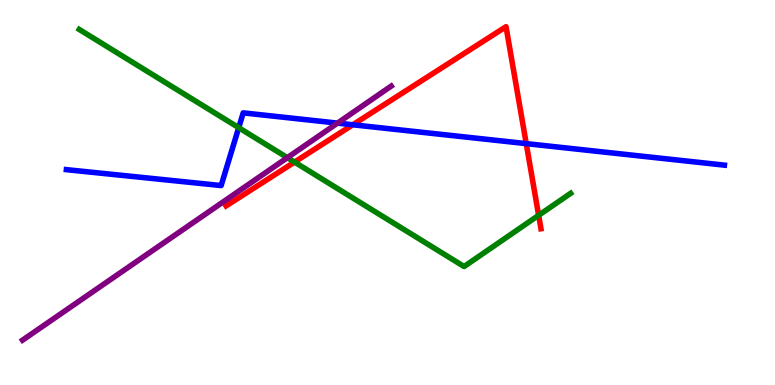[{'lines': ['blue', 'red'], 'intersections': [{'x': 4.55, 'y': 6.76}, {'x': 6.79, 'y': 6.27}]}, {'lines': ['green', 'red'], 'intersections': [{'x': 3.8, 'y': 5.79}, {'x': 6.95, 'y': 4.41}]}, {'lines': ['purple', 'red'], 'intersections': []}, {'lines': ['blue', 'green'], 'intersections': [{'x': 3.08, 'y': 6.68}]}, {'lines': ['blue', 'purple'], 'intersections': [{'x': 4.35, 'y': 6.8}]}, {'lines': ['green', 'purple'], 'intersections': [{'x': 3.71, 'y': 5.9}]}]